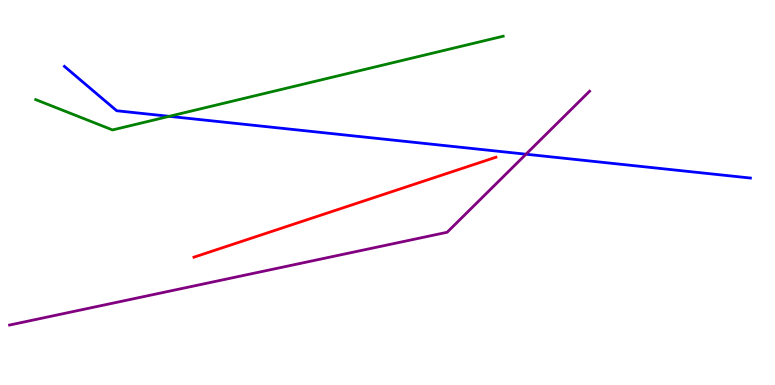[{'lines': ['blue', 'red'], 'intersections': []}, {'lines': ['green', 'red'], 'intersections': []}, {'lines': ['purple', 'red'], 'intersections': []}, {'lines': ['blue', 'green'], 'intersections': [{'x': 2.18, 'y': 6.98}]}, {'lines': ['blue', 'purple'], 'intersections': [{'x': 6.79, 'y': 5.99}]}, {'lines': ['green', 'purple'], 'intersections': []}]